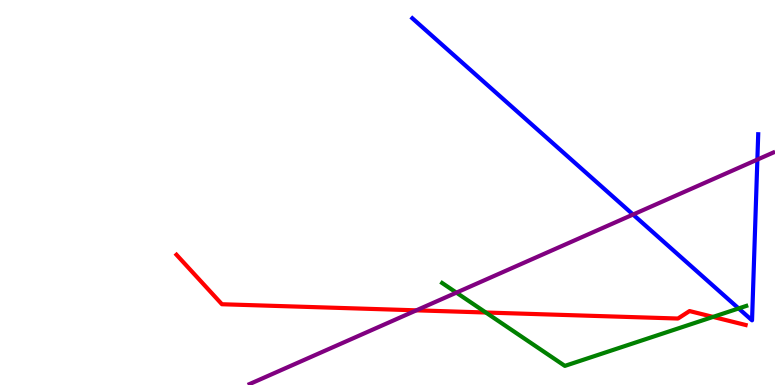[{'lines': ['blue', 'red'], 'intersections': []}, {'lines': ['green', 'red'], 'intersections': [{'x': 6.27, 'y': 1.88}, {'x': 9.2, 'y': 1.77}]}, {'lines': ['purple', 'red'], 'intersections': [{'x': 5.37, 'y': 1.94}]}, {'lines': ['blue', 'green'], 'intersections': [{'x': 9.53, 'y': 1.99}]}, {'lines': ['blue', 'purple'], 'intersections': [{'x': 8.17, 'y': 4.43}, {'x': 9.77, 'y': 5.86}]}, {'lines': ['green', 'purple'], 'intersections': [{'x': 5.89, 'y': 2.4}]}]